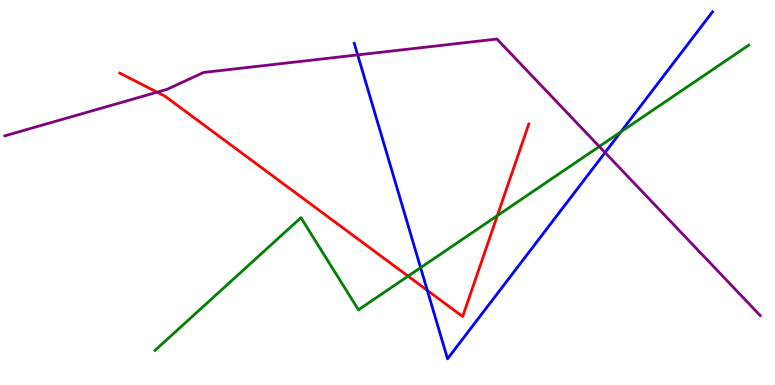[{'lines': ['blue', 'red'], 'intersections': [{'x': 5.51, 'y': 2.46}]}, {'lines': ['green', 'red'], 'intersections': [{'x': 5.27, 'y': 2.83}, {'x': 6.42, 'y': 4.4}]}, {'lines': ['purple', 'red'], 'intersections': [{'x': 2.03, 'y': 7.61}]}, {'lines': ['blue', 'green'], 'intersections': [{'x': 5.43, 'y': 3.05}, {'x': 8.01, 'y': 6.57}]}, {'lines': ['blue', 'purple'], 'intersections': [{'x': 4.62, 'y': 8.57}, {'x': 7.81, 'y': 6.04}]}, {'lines': ['green', 'purple'], 'intersections': [{'x': 7.73, 'y': 6.19}]}]